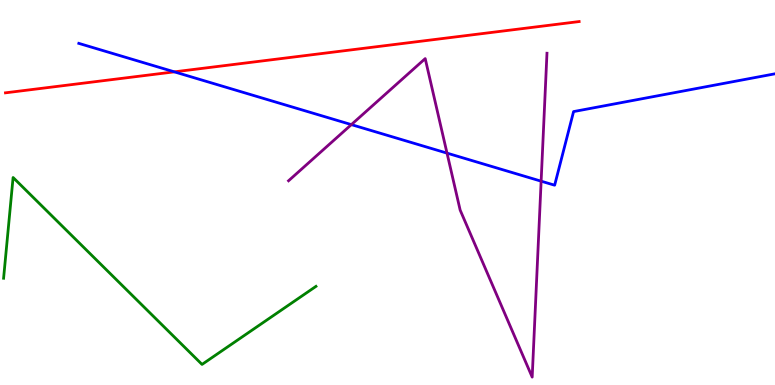[{'lines': ['blue', 'red'], 'intersections': [{'x': 2.25, 'y': 8.13}]}, {'lines': ['green', 'red'], 'intersections': []}, {'lines': ['purple', 'red'], 'intersections': []}, {'lines': ['blue', 'green'], 'intersections': []}, {'lines': ['blue', 'purple'], 'intersections': [{'x': 4.53, 'y': 6.76}, {'x': 5.77, 'y': 6.02}, {'x': 6.98, 'y': 5.29}]}, {'lines': ['green', 'purple'], 'intersections': []}]